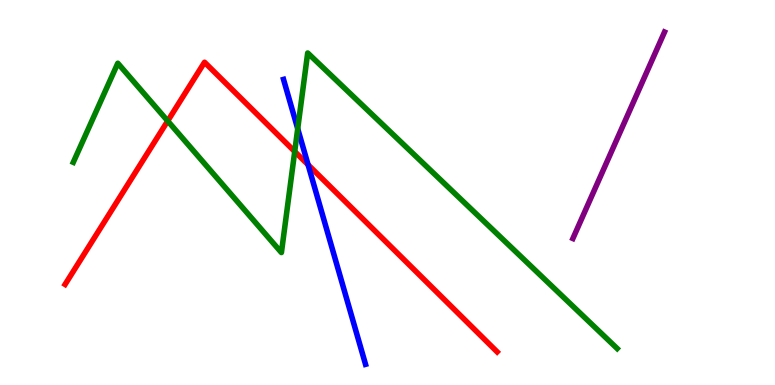[{'lines': ['blue', 'red'], 'intersections': [{'x': 3.98, 'y': 5.72}]}, {'lines': ['green', 'red'], 'intersections': [{'x': 2.16, 'y': 6.86}, {'x': 3.8, 'y': 6.06}]}, {'lines': ['purple', 'red'], 'intersections': []}, {'lines': ['blue', 'green'], 'intersections': [{'x': 3.84, 'y': 6.66}]}, {'lines': ['blue', 'purple'], 'intersections': []}, {'lines': ['green', 'purple'], 'intersections': []}]